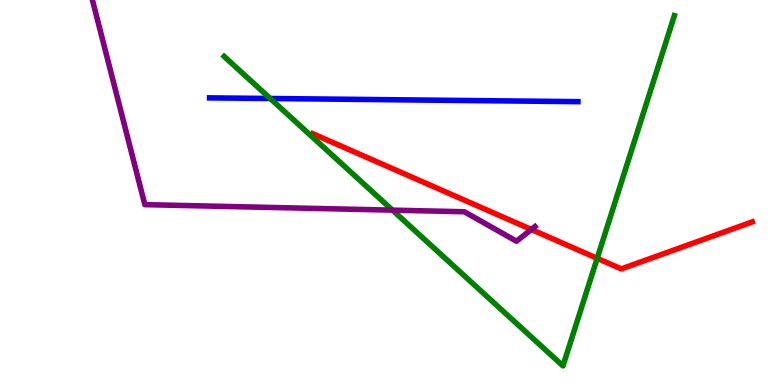[{'lines': ['blue', 'red'], 'intersections': []}, {'lines': ['green', 'red'], 'intersections': [{'x': 7.71, 'y': 3.29}]}, {'lines': ['purple', 'red'], 'intersections': [{'x': 6.86, 'y': 4.04}]}, {'lines': ['blue', 'green'], 'intersections': [{'x': 3.49, 'y': 7.44}]}, {'lines': ['blue', 'purple'], 'intersections': []}, {'lines': ['green', 'purple'], 'intersections': [{'x': 5.06, 'y': 4.54}]}]